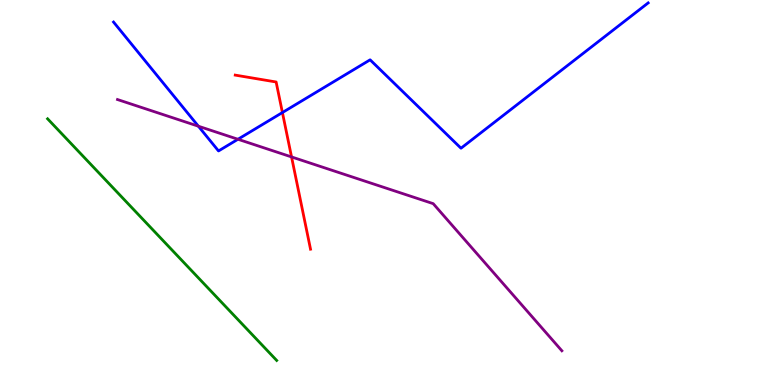[{'lines': ['blue', 'red'], 'intersections': [{'x': 3.64, 'y': 7.08}]}, {'lines': ['green', 'red'], 'intersections': []}, {'lines': ['purple', 'red'], 'intersections': [{'x': 3.76, 'y': 5.92}]}, {'lines': ['blue', 'green'], 'intersections': []}, {'lines': ['blue', 'purple'], 'intersections': [{'x': 2.56, 'y': 6.72}, {'x': 3.07, 'y': 6.38}]}, {'lines': ['green', 'purple'], 'intersections': []}]